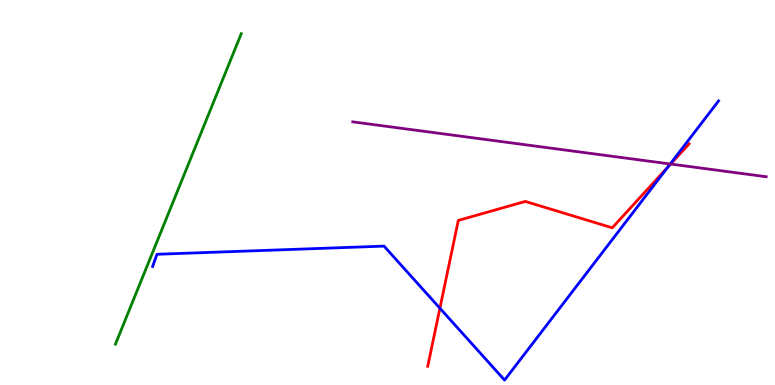[{'lines': ['blue', 'red'], 'intersections': [{'x': 5.68, 'y': 1.99}, {'x': 8.62, 'y': 5.66}]}, {'lines': ['green', 'red'], 'intersections': []}, {'lines': ['purple', 'red'], 'intersections': [{'x': 8.65, 'y': 5.74}]}, {'lines': ['blue', 'green'], 'intersections': []}, {'lines': ['blue', 'purple'], 'intersections': [{'x': 8.65, 'y': 5.74}]}, {'lines': ['green', 'purple'], 'intersections': []}]